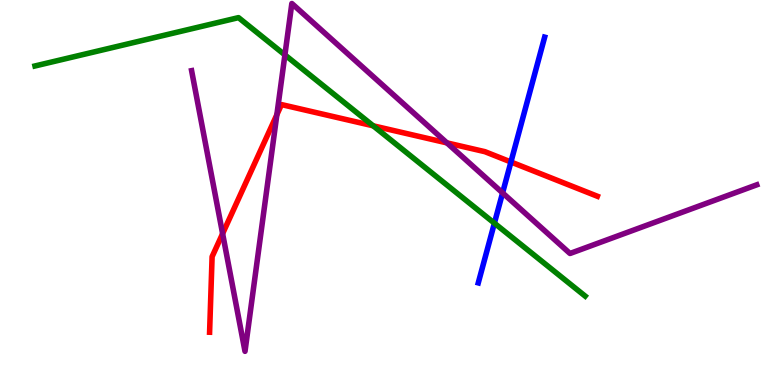[{'lines': ['blue', 'red'], 'intersections': [{'x': 6.59, 'y': 5.79}]}, {'lines': ['green', 'red'], 'intersections': [{'x': 4.82, 'y': 6.73}]}, {'lines': ['purple', 'red'], 'intersections': [{'x': 2.87, 'y': 3.93}, {'x': 3.57, 'y': 7.02}, {'x': 5.77, 'y': 6.29}]}, {'lines': ['blue', 'green'], 'intersections': [{'x': 6.38, 'y': 4.2}]}, {'lines': ['blue', 'purple'], 'intersections': [{'x': 6.48, 'y': 4.99}]}, {'lines': ['green', 'purple'], 'intersections': [{'x': 3.68, 'y': 8.57}]}]